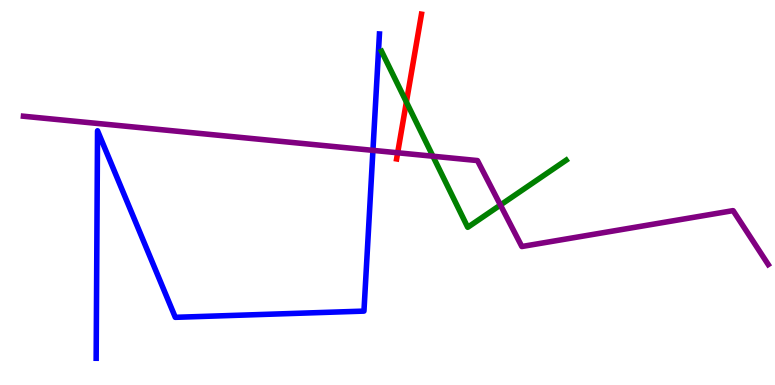[{'lines': ['blue', 'red'], 'intersections': []}, {'lines': ['green', 'red'], 'intersections': [{'x': 5.24, 'y': 7.35}]}, {'lines': ['purple', 'red'], 'intersections': [{'x': 5.13, 'y': 6.03}]}, {'lines': ['blue', 'green'], 'intersections': []}, {'lines': ['blue', 'purple'], 'intersections': [{'x': 4.81, 'y': 6.09}]}, {'lines': ['green', 'purple'], 'intersections': [{'x': 5.59, 'y': 5.94}, {'x': 6.46, 'y': 4.67}]}]